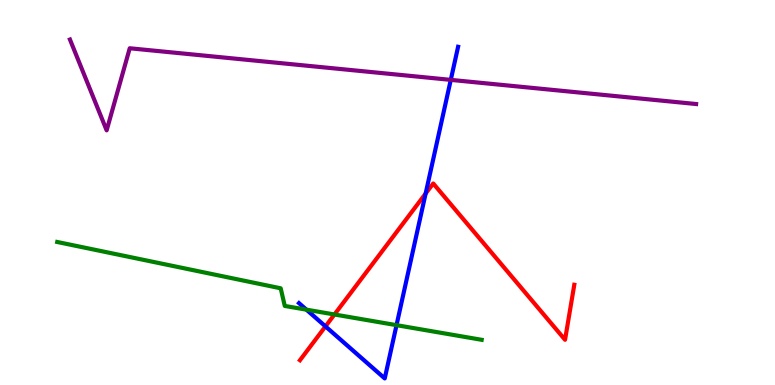[{'lines': ['blue', 'red'], 'intersections': [{'x': 4.2, 'y': 1.52}, {'x': 5.49, 'y': 4.97}]}, {'lines': ['green', 'red'], 'intersections': [{'x': 4.32, 'y': 1.83}]}, {'lines': ['purple', 'red'], 'intersections': []}, {'lines': ['blue', 'green'], 'intersections': [{'x': 3.95, 'y': 1.96}, {'x': 5.12, 'y': 1.55}]}, {'lines': ['blue', 'purple'], 'intersections': [{'x': 5.82, 'y': 7.93}]}, {'lines': ['green', 'purple'], 'intersections': []}]